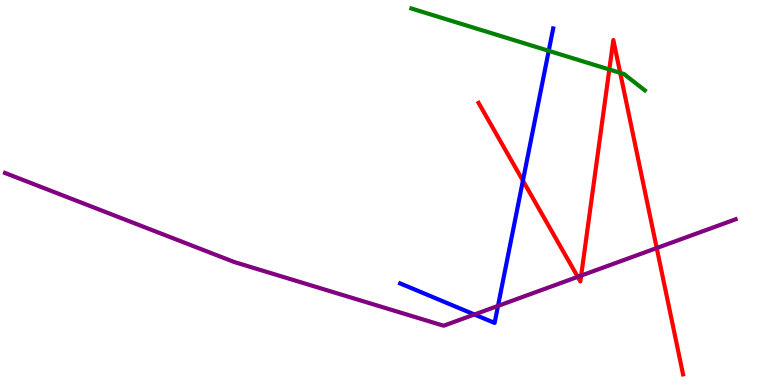[{'lines': ['blue', 'red'], 'intersections': [{'x': 6.75, 'y': 5.31}]}, {'lines': ['green', 'red'], 'intersections': [{'x': 7.86, 'y': 8.19}, {'x': 8.0, 'y': 8.11}]}, {'lines': ['purple', 'red'], 'intersections': [{'x': 7.45, 'y': 2.81}, {'x': 7.5, 'y': 2.84}, {'x': 8.47, 'y': 3.56}]}, {'lines': ['blue', 'green'], 'intersections': [{'x': 7.08, 'y': 8.68}]}, {'lines': ['blue', 'purple'], 'intersections': [{'x': 6.12, 'y': 1.83}, {'x': 6.43, 'y': 2.05}]}, {'lines': ['green', 'purple'], 'intersections': []}]